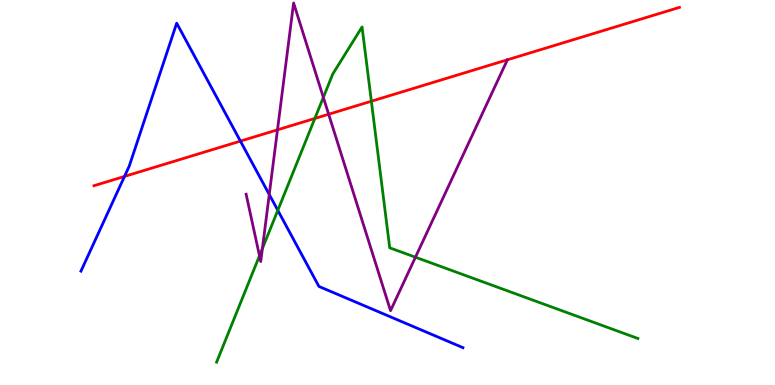[{'lines': ['blue', 'red'], 'intersections': [{'x': 1.61, 'y': 5.42}, {'x': 3.1, 'y': 6.33}]}, {'lines': ['green', 'red'], 'intersections': [{'x': 4.06, 'y': 6.92}, {'x': 4.79, 'y': 7.37}]}, {'lines': ['purple', 'red'], 'intersections': [{'x': 3.58, 'y': 6.63}, {'x': 4.24, 'y': 7.03}]}, {'lines': ['blue', 'green'], 'intersections': [{'x': 3.58, 'y': 4.54}]}, {'lines': ['blue', 'purple'], 'intersections': [{'x': 3.47, 'y': 4.95}]}, {'lines': ['green', 'purple'], 'intersections': [{'x': 3.35, 'y': 3.36}, {'x': 3.39, 'y': 3.54}, {'x': 4.17, 'y': 7.47}, {'x': 5.36, 'y': 3.32}]}]